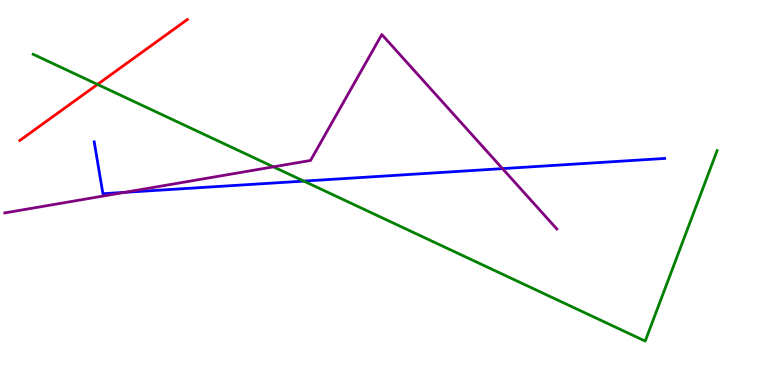[{'lines': ['blue', 'red'], 'intersections': []}, {'lines': ['green', 'red'], 'intersections': [{'x': 1.26, 'y': 7.81}]}, {'lines': ['purple', 'red'], 'intersections': []}, {'lines': ['blue', 'green'], 'intersections': [{'x': 3.92, 'y': 5.3}]}, {'lines': ['blue', 'purple'], 'intersections': [{'x': 1.61, 'y': 5.0}, {'x': 6.48, 'y': 5.62}]}, {'lines': ['green', 'purple'], 'intersections': [{'x': 3.53, 'y': 5.67}]}]